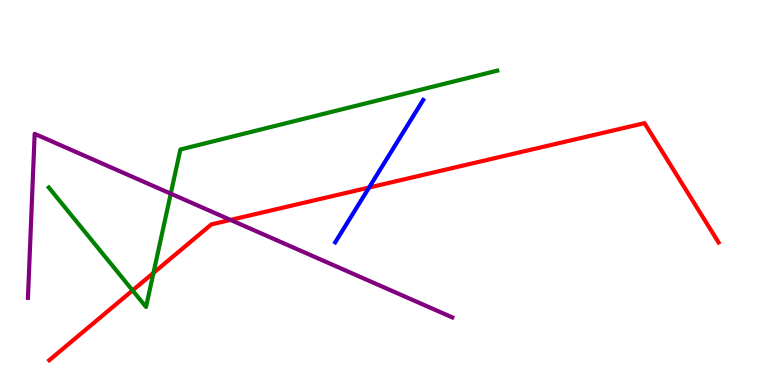[{'lines': ['blue', 'red'], 'intersections': [{'x': 4.76, 'y': 5.13}]}, {'lines': ['green', 'red'], 'intersections': [{'x': 1.71, 'y': 2.46}, {'x': 1.98, 'y': 2.91}]}, {'lines': ['purple', 'red'], 'intersections': [{'x': 2.97, 'y': 4.29}]}, {'lines': ['blue', 'green'], 'intersections': []}, {'lines': ['blue', 'purple'], 'intersections': []}, {'lines': ['green', 'purple'], 'intersections': [{'x': 2.2, 'y': 4.97}]}]